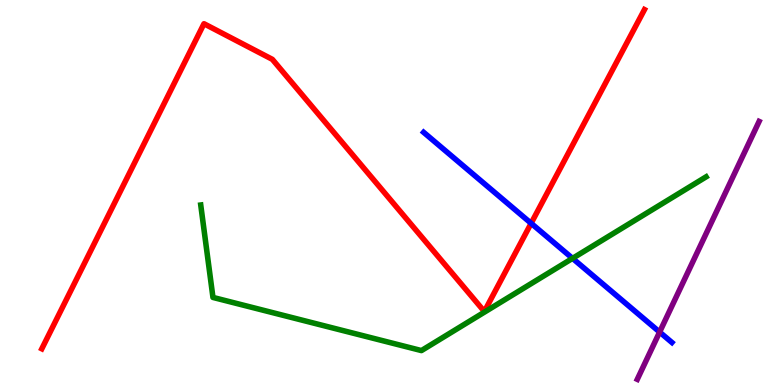[{'lines': ['blue', 'red'], 'intersections': [{'x': 6.85, 'y': 4.2}]}, {'lines': ['green', 'red'], 'intersections': []}, {'lines': ['purple', 'red'], 'intersections': []}, {'lines': ['blue', 'green'], 'intersections': [{'x': 7.39, 'y': 3.29}]}, {'lines': ['blue', 'purple'], 'intersections': [{'x': 8.51, 'y': 1.38}]}, {'lines': ['green', 'purple'], 'intersections': []}]